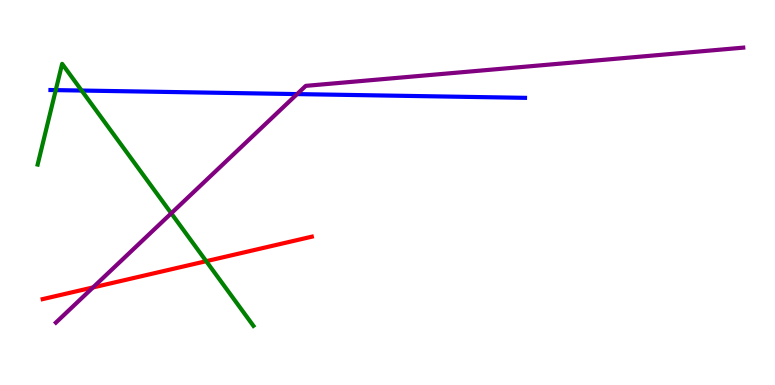[{'lines': ['blue', 'red'], 'intersections': []}, {'lines': ['green', 'red'], 'intersections': [{'x': 2.66, 'y': 3.22}]}, {'lines': ['purple', 'red'], 'intersections': [{'x': 1.2, 'y': 2.53}]}, {'lines': ['blue', 'green'], 'intersections': [{'x': 0.719, 'y': 7.66}, {'x': 1.05, 'y': 7.65}]}, {'lines': ['blue', 'purple'], 'intersections': [{'x': 3.83, 'y': 7.56}]}, {'lines': ['green', 'purple'], 'intersections': [{'x': 2.21, 'y': 4.46}]}]